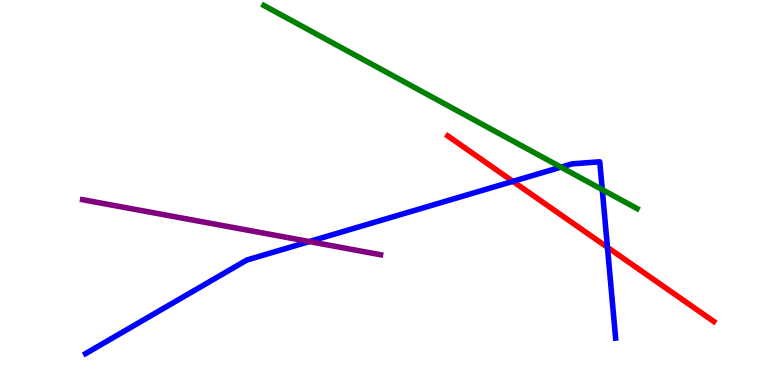[{'lines': ['blue', 'red'], 'intersections': [{'x': 6.62, 'y': 5.29}, {'x': 7.84, 'y': 3.58}]}, {'lines': ['green', 'red'], 'intersections': []}, {'lines': ['purple', 'red'], 'intersections': []}, {'lines': ['blue', 'green'], 'intersections': [{'x': 7.24, 'y': 5.66}, {'x': 7.77, 'y': 5.07}]}, {'lines': ['blue', 'purple'], 'intersections': [{'x': 3.99, 'y': 3.73}]}, {'lines': ['green', 'purple'], 'intersections': []}]